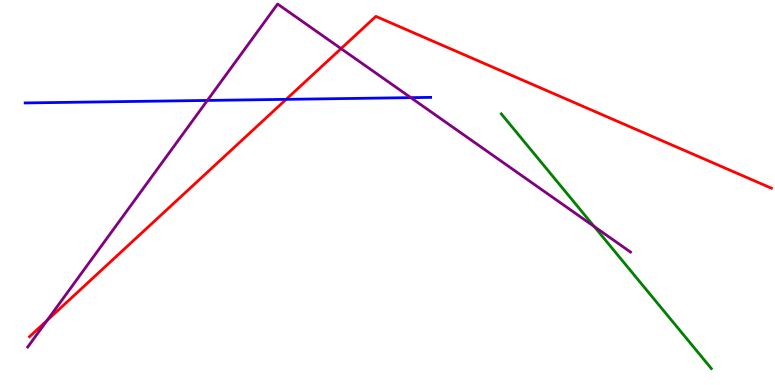[{'lines': ['blue', 'red'], 'intersections': [{'x': 3.69, 'y': 7.42}]}, {'lines': ['green', 'red'], 'intersections': []}, {'lines': ['purple', 'red'], 'intersections': [{'x': 0.608, 'y': 1.68}, {'x': 4.4, 'y': 8.74}]}, {'lines': ['blue', 'green'], 'intersections': []}, {'lines': ['blue', 'purple'], 'intersections': [{'x': 2.68, 'y': 7.39}, {'x': 5.3, 'y': 7.46}]}, {'lines': ['green', 'purple'], 'intersections': [{'x': 7.67, 'y': 4.12}]}]